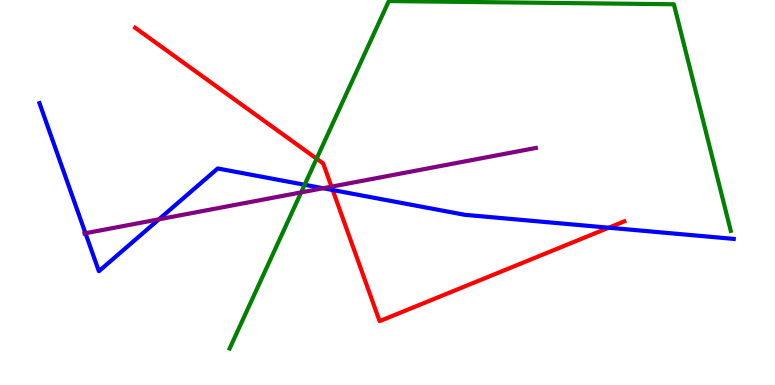[{'lines': ['blue', 'red'], 'intersections': [{'x': 4.29, 'y': 5.06}, {'x': 7.85, 'y': 4.09}]}, {'lines': ['green', 'red'], 'intersections': [{'x': 4.09, 'y': 5.88}]}, {'lines': ['purple', 'red'], 'intersections': [{'x': 4.28, 'y': 5.15}]}, {'lines': ['blue', 'green'], 'intersections': [{'x': 3.93, 'y': 5.2}]}, {'lines': ['blue', 'purple'], 'intersections': [{'x': 1.1, 'y': 3.94}, {'x': 2.05, 'y': 4.3}, {'x': 4.17, 'y': 5.11}]}, {'lines': ['green', 'purple'], 'intersections': [{'x': 3.89, 'y': 5.0}]}]